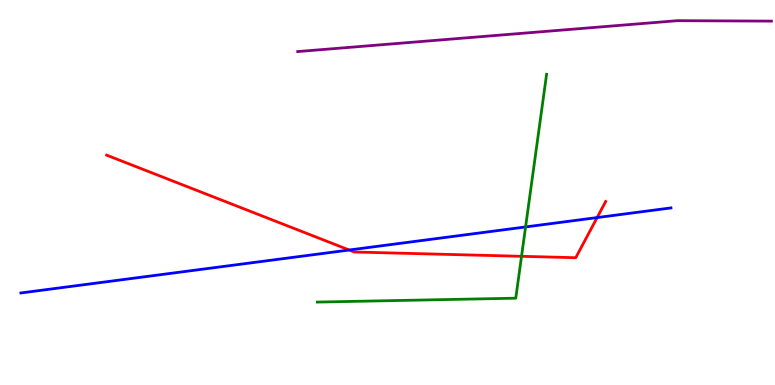[{'lines': ['blue', 'red'], 'intersections': [{'x': 4.51, 'y': 3.51}, {'x': 7.7, 'y': 4.35}]}, {'lines': ['green', 'red'], 'intersections': [{'x': 6.73, 'y': 3.34}]}, {'lines': ['purple', 'red'], 'intersections': []}, {'lines': ['blue', 'green'], 'intersections': [{'x': 6.78, 'y': 4.11}]}, {'lines': ['blue', 'purple'], 'intersections': []}, {'lines': ['green', 'purple'], 'intersections': []}]